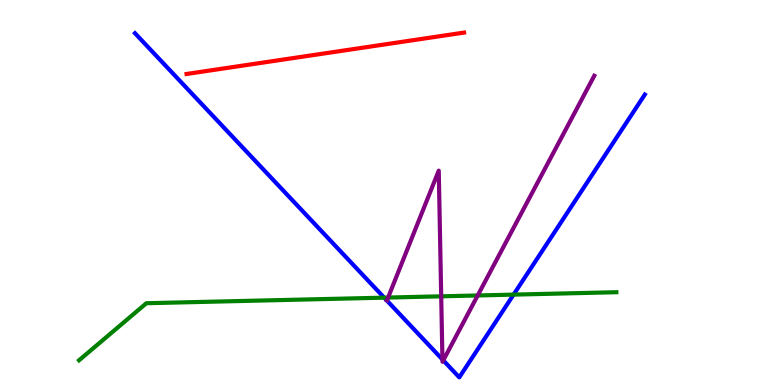[{'lines': ['blue', 'red'], 'intersections': []}, {'lines': ['green', 'red'], 'intersections': []}, {'lines': ['purple', 'red'], 'intersections': []}, {'lines': ['blue', 'green'], 'intersections': [{'x': 4.96, 'y': 2.27}, {'x': 6.63, 'y': 2.35}]}, {'lines': ['blue', 'purple'], 'intersections': [{'x': 5.71, 'y': 0.663}, {'x': 5.72, 'y': 0.64}]}, {'lines': ['green', 'purple'], 'intersections': [{'x': 5.01, 'y': 2.27}, {'x': 5.69, 'y': 2.3}, {'x': 6.16, 'y': 2.33}]}]